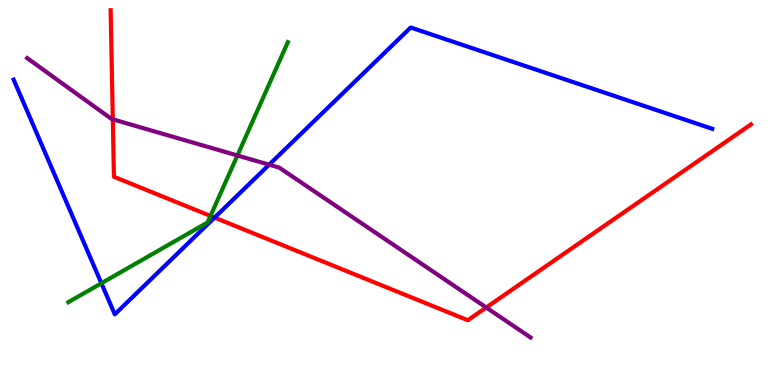[{'lines': ['blue', 'red'], 'intersections': [{'x': 2.77, 'y': 4.35}]}, {'lines': ['green', 'red'], 'intersections': [{'x': 2.72, 'y': 4.39}]}, {'lines': ['purple', 'red'], 'intersections': [{'x': 1.46, 'y': 6.9}, {'x': 6.27, 'y': 2.01}]}, {'lines': ['blue', 'green'], 'intersections': [{'x': 1.31, 'y': 2.64}]}, {'lines': ['blue', 'purple'], 'intersections': [{'x': 3.47, 'y': 5.72}]}, {'lines': ['green', 'purple'], 'intersections': [{'x': 3.06, 'y': 5.96}]}]